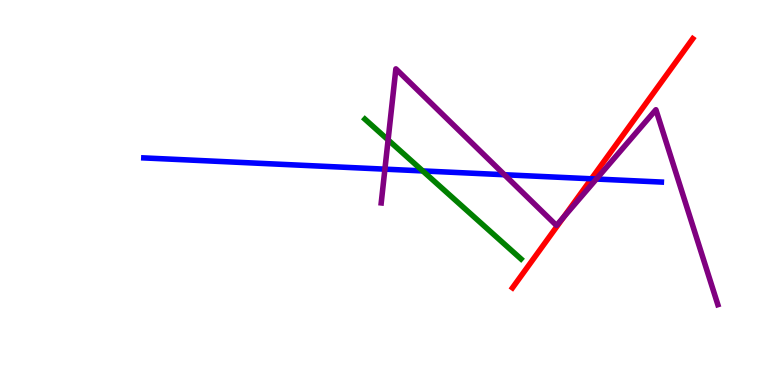[{'lines': ['blue', 'red'], 'intersections': [{'x': 7.63, 'y': 5.36}]}, {'lines': ['green', 'red'], 'intersections': []}, {'lines': ['purple', 'red'], 'intersections': [{'x': 7.27, 'y': 4.36}]}, {'lines': ['blue', 'green'], 'intersections': [{'x': 5.45, 'y': 5.56}]}, {'lines': ['blue', 'purple'], 'intersections': [{'x': 4.97, 'y': 5.61}, {'x': 6.51, 'y': 5.46}, {'x': 7.7, 'y': 5.35}]}, {'lines': ['green', 'purple'], 'intersections': [{'x': 5.01, 'y': 6.37}]}]